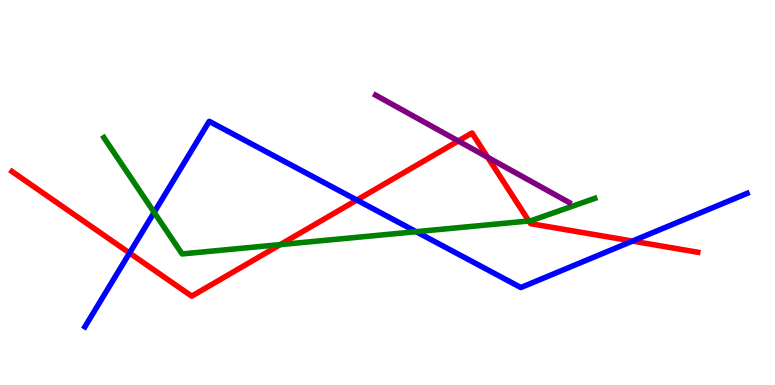[{'lines': ['blue', 'red'], 'intersections': [{'x': 1.67, 'y': 3.43}, {'x': 4.6, 'y': 4.8}, {'x': 8.16, 'y': 3.74}]}, {'lines': ['green', 'red'], 'intersections': [{'x': 3.62, 'y': 3.65}, {'x': 6.82, 'y': 4.26}]}, {'lines': ['purple', 'red'], 'intersections': [{'x': 5.91, 'y': 6.34}, {'x': 6.29, 'y': 5.91}]}, {'lines': ['blue', 'green'], 'intersections': [{'x': 1.99, 'y': 4.48}, {'x': 5.37, 'y': 3.98}]}, {'lines': ['blue', 'purple'], 'intersections': []}, {'lines': ['green', 'purple'], 'intersections': []}]